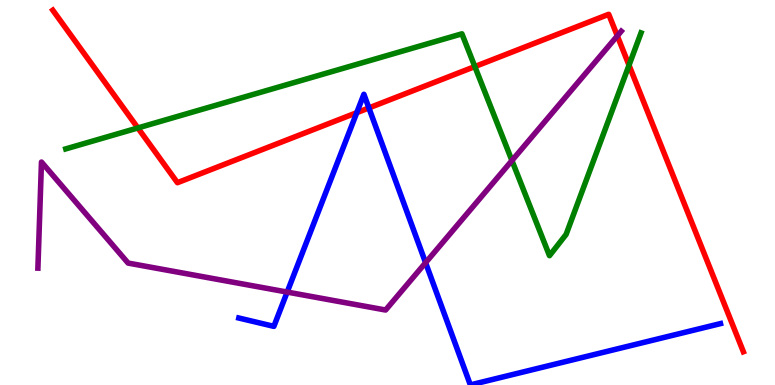[{'lines': ['blue', 'red'], 'intersections': [{'x': 4.6, 'y': 7.07}, {'x': 4.76, 'y': 7.2}]}, {'lines': ['green', 'red'], 'intersections': [{'x': 1.78, 'y': 6.68}, {'x': 6.13, 'y': 8.27}, {'x': 8.12, 'y': 8.31}]}, {'lines': ['purple', 'red'], 'intersections': [{'x': 7.97, 'y': 9.07}]}, {'lines': ['blue', 'green'], 'intersections': []}, {'lines': ['blue', 'purple'], 'intersections': [{'x': 3.71, 'y': 2.41}, {'x': 5.49, 'y': 3.18}]}, {'lines': ['green', 'purple'], 'intersections': [{'x': 6.61, 'y': 5.83}]}]